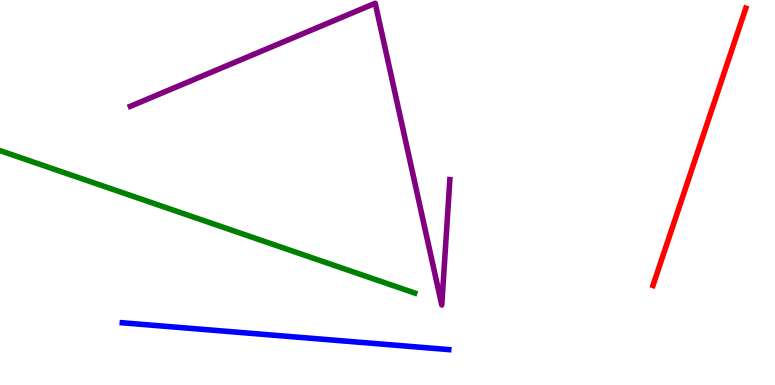[{'lines': ['blue', 'red'], 'intersections': []}, {'lines': ['green', 'red'], 'intersections': []}, {'lines': ['purple', 'red'], 'intersections': []}, {'lines': ['blue', 'green'], 'intersections': []}, {'lines': ['blue', 'purple'], 'intersections': []}, {'lines': ['green', 'purple'], 'intersections': []}]